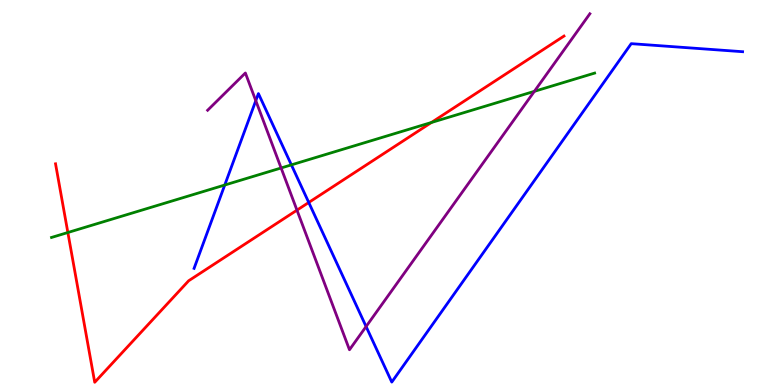[{'lines': ['blue', 'red'], 'intersections': [{'x': 3.98, 'y': 4.74}]}, {'lines': ['green', 'red'], 'intersections': [{'x': 0.876, 'y': 3.96}, {'x': 5.57, 'y': 6.82}]}, {'lines': ['purple', 'red'], 'intersections': [{'x': 3.83, 'y': 4.54}]}, {'lines': ['blue', 'green'], 'intersections': [{'x': 2.9, 'y': 5.19}, {'x': 3.76, 'y': 5.72}]}, {'lines': ['blue', 'purple'], 'intersections': [{'x': 3.3, 'y': 7.38}, {'x': 4.72, 'y': 1.52}]}, {'lines': ['green', 'purple'], 'intersections': [{'x': 3.63, 'y': 5.64}, {'x': 6.9, 'y': 7.63}]}]